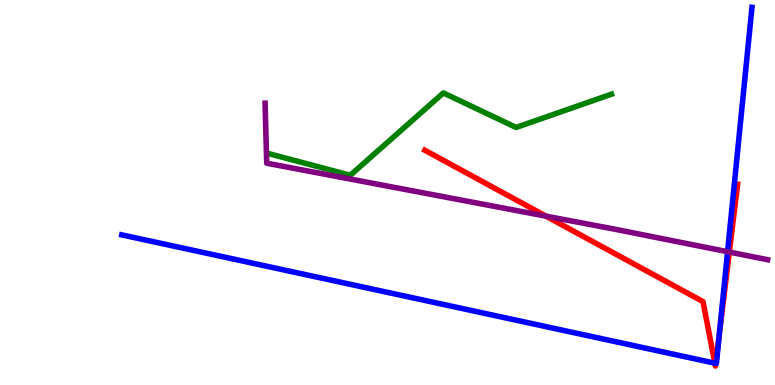[{'lines': ['blue', 'red'], 'intersections': [{'x': 9.22, 'y': 0.567}, {'x': 9.24, 'y': 0.562}, {'x': 9.28, 'y': 1.36}]}, {'lines': ['green', 'red'], 'intersections': []}, {'lines': ['purple', 'red'], 'intersections': [{'x': 7.04, 'y': 4.39}, {'x': 9.41, 'y': 3.45}]}, {'lines': ['blue', 'green'], 'intersections': []}, {'lines': ['blue', 'purple'], 'intersections': [{'x': 9.39, 'y': 3.46}]}, {'lines': ['green', 'purple'], 'intersections': []}]